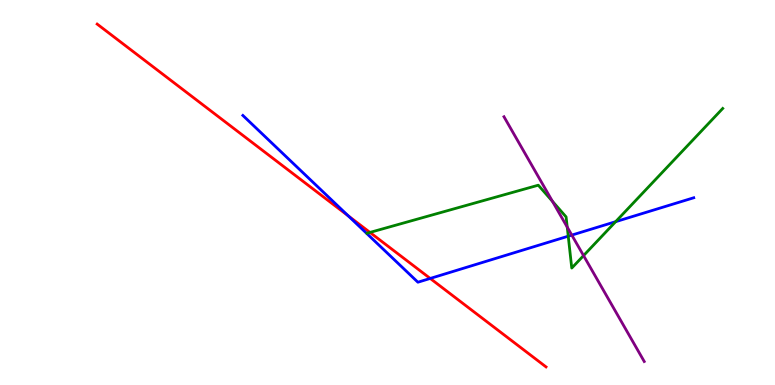[{'lines': ['blue', 'red'], 'intersections': [{'x': 4.49, 'y': 4.39}, {'x': 5.55, 'y': 2.77}]}, {'lines': ['green', 'red'], 'intersections': [{'x': 4.77, 'y': 3.96}]}, {'lines': ['purple', 'red'], 'intersections': []}, {'lines': ['blue', 'green'], 'intersections': [{'x': 7.33, 'y': 3.87}, {'x': 7.94, 'y': 4.24}]}, {'lines': ['blue', 'purple'], 'intersections': [{'x': 7.38, 'y': 3.89}]}, {'lines': ['green', 'purple'], 'intersections': [{'x': 7.13, 'y': 4.77}, {'x': 7.32, 'y': 4.1}, {'x': 7.53, 'y': 3.36}]}]